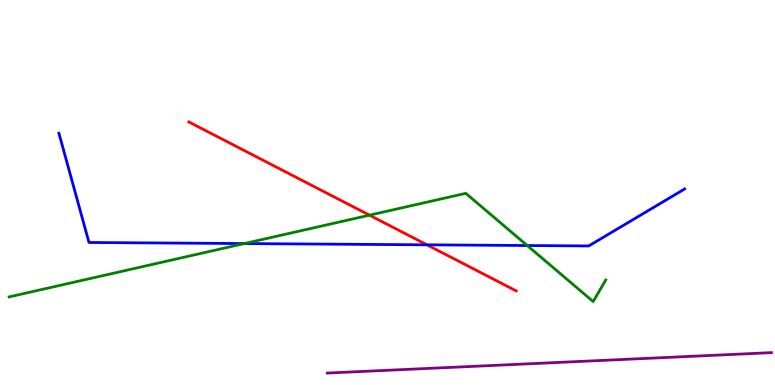[{'lines': ['blue', 'red'], 'intersections': [{'x': 5.51, 'y': 3.64}]}, {'lines': ['green', 'red'], 'intersections': [{'x': 4.77, 'y': 4.41}]}, {'lines': ['purple', 'red'], 'intersections': []}, {'lines': ['blue', 'green'], 'intersections': [{'x': 3.15, 'y': 3.67}, {'x': 6.8, 'y': 3.62}]}, {'lines': ['blue', 'purple'], 'intersections': []}, {'lines': ['green', 'purple'], 'intersections': []}]